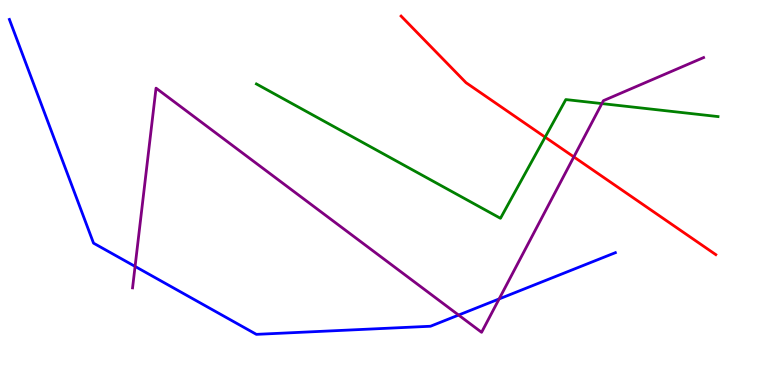[{'lines': ['blue', 'red'], 'intersections': []}, {'lines': ['green', 'red'], 'intersections': [{'x': 7.03, 'y': 6.44}]}, {'lines': ['purple', 'red'], 'intersections': [{'x': 7.4, 'y': 5.92}]}, {'lines': ['blue', 'green'], 'intersections': []}, {'lines': ['blue', 'purple'], 'intersections': [{'x': 1.74, 'y': 3.08}, {'x': 5.92, 'y': 1.82}, {'x': 6.44, 'y': 2.24}]}, {'lines': ['green', 'purple'], 'intersections': [{'x': 7.77, 'y': 7.31}]}]